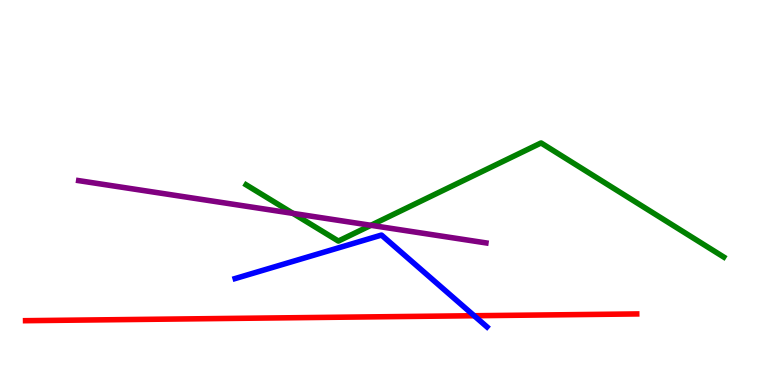[{'lines': ['blue', 'red'], 'intersections': [{'x': 6.12, 'y': 1.8}]}, {'lines': ['green', 'red'], 'intersections': []}, {'lines': ['purple', 'red'], 'intersections': []}, {'lines': ['blue', 'green'], 'intersections': []}, {'lines': ['blue', 'purple'], 'intersections': []}, {'lines': ['green', 'purple'], 'intersections': [{'x': 3.78, 'y': 4.46}, {'x': 4.79, 'y': 4.15}]}]